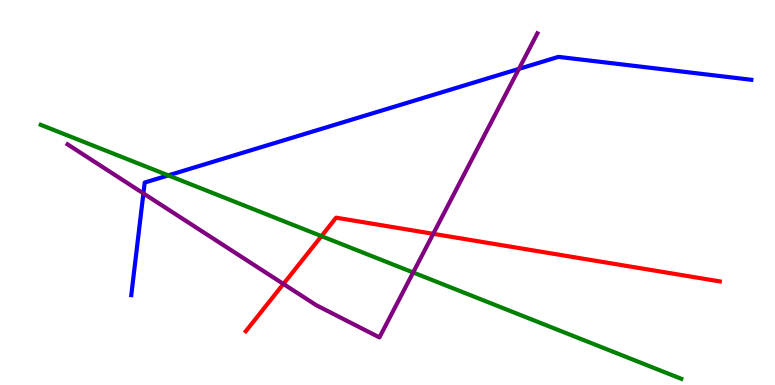[{'lines': ['blue', 'red'], 'intersections': []}, {'lines': ['green', 'red'], 'intersections': [{'x': 4.15, 'y': 3.87}]}, {'lines': ['purple', 'red'], 'intersections': [{'x': 3.66, 'y': 2.62}, {'x': 5.59, 'y': 3.93}]}, {'lines': ['blue', 'green'], 'intersections': [{'x': 2.17, 'y': 5.44}]}, {'lines': ['blue', 'purple'], 'intersections': [{'x': 1.85, 'y': 4.98}, {'x': 6.7, 'y': 8.21}]}, {'lines': ['green', 'purple'], 'intersections': [{'x': 5.33, 'y': 2.92}]}]